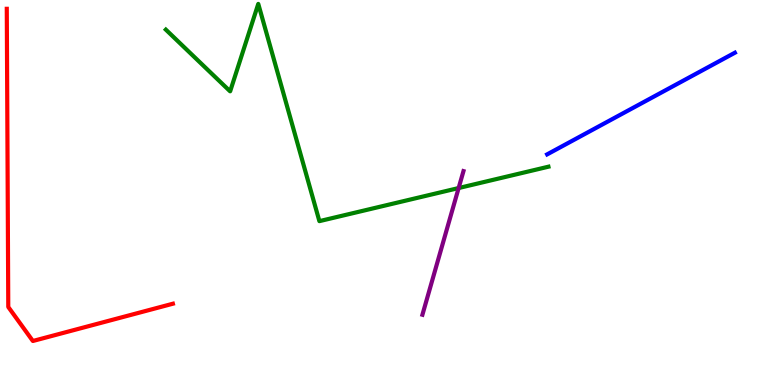[{'lines': ['blue', 'red'], 'intersections': []}, {'lines': ['green', 'red'], 'intersections': []}, {'lines': ['purple', 'red'], 'intersections': []}, {'lines': ['blue', 'green'], 'intersections': []}, {'lines': ['blue', 'purple'], 'intersections': []}, {'lines': ['green', 'purple'], 'intersections': [{'x': 5.92, 'y': 5.12}]}]